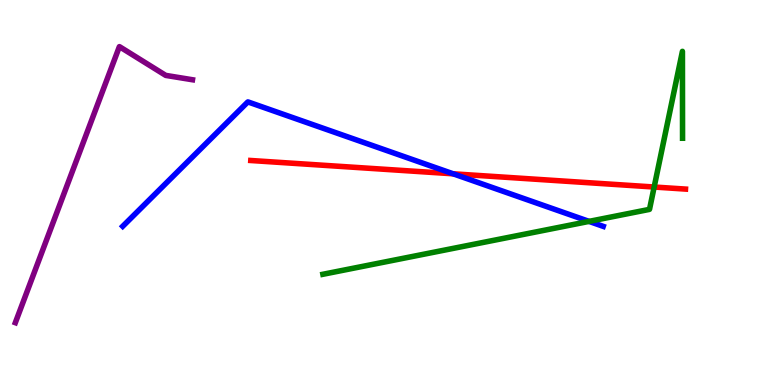[{'lines': ['blue', 'red'], 'intersections': [{'x': 5.85, 'y': 5.49}]}, {'lines': ['green', 'red'], 'intersections': [{'x': 8.44, 'y': 5.14}]}, {'lines': ['purple', 'red'], 'intersections': []}, {'lines': ['blue', 'green'], 'intersections': [{'x': 7.6, 'y': 4.25}]}, {'lines': ['blue', 'purple'], 'intersections': []}, {'lines': ['green', 'purple'], 'intersections': []}]